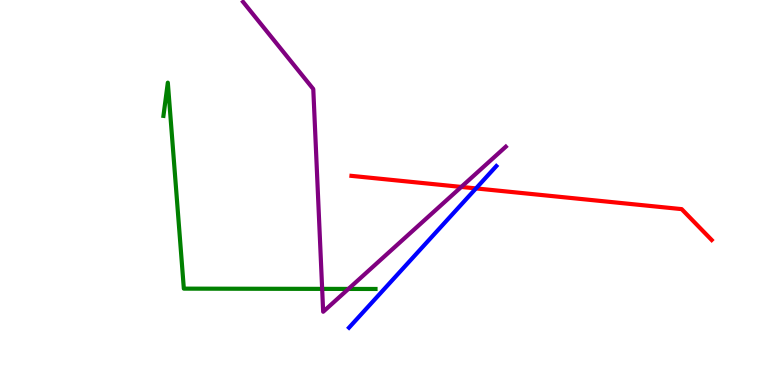[{'lines': ['blue', 'red'], 'intersections': [{'x': 6.14, 'y': 5.11}]}, {'lines': ['green', 'red'], 'intersections': []}, {'lines': ['purple', 'red'], 'intersections': [{'x': 5.95, 'y': 5.14}]}, {'lines': ['blue', 'green'], 'intersections': []}, {'lines': ['blue', 'purple'], 'intersections': []}, {'lines': ['green', 'purple'], 'intersections': [{'x': 4.16, 'y': 2.5}, {'x': 4.5, 'y': 2.5}]}]